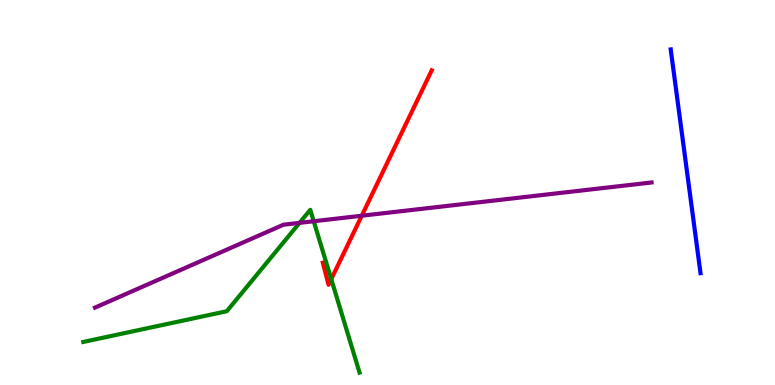[{'lines': ['blue', 'red'], 'intersections': []}, {'lines': ['green', 'red'], 'intersections': [{'x': 4.27, 'y': 2.75}]}, {'lines': ['purple', 'red'], 'intersections': [{'x': 4.67, 'y': 4.4}]}, {'lines': ['blue', 'green'], 'intersections': []}, {'lines': ['blue', 'purple'], 'intersections': []}, {'lines': ['green', 'purple'], 'intersections': [{'x': 3.87, 'y': 4.21}, {'x': 4.05, 'y': 4.25}]}]